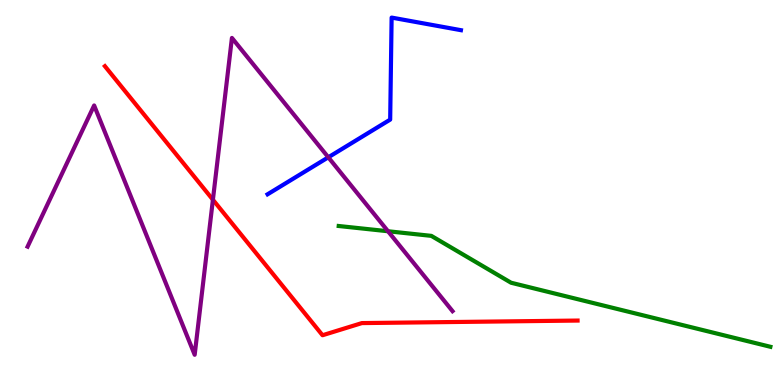[{'lines': ['blue', 'red'], 'intersections': []}, {'lines': ['green', 'red'], 'intersections': []}, {'lines': ['purple', 'red'], 'intersections': [{'x': 2.75, 'y': 4.81}]}, {'lines': ['blue', 'green'], 'intersections': []}, {'lines': ['blue', 'purple'], 'intersections': [{'x': 4.24, 'y': 5.91}]}, {'lines': ['green', 'purple'], 'intersections': [{'x': 5.01, 'y': 3.99}]}]